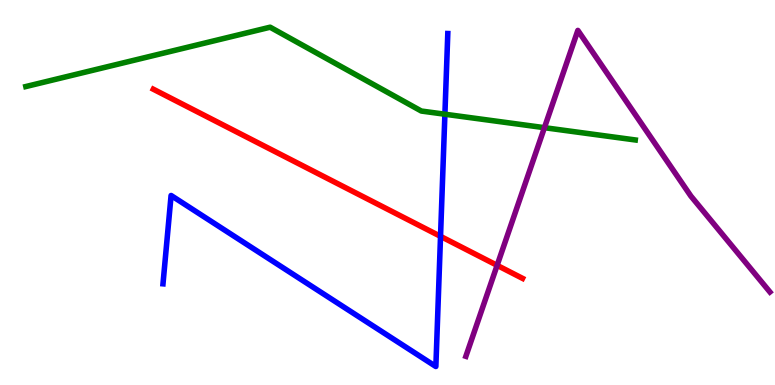[{'lines': ['blue', 'red'], 'intersections': [{'x': 5.68, 'y': 3.86}]}, {'lines': ['green', 'red'], 'intersections': []}, {'lines': ['purple', 'red'], 'intersections': [{'x': 6.41, 'y': 3.11}]}, {'lines': ['blue', 'green'], 'intersections': [{'x': 5.74, 'y': 7.03}]}, {'lines': ['blue', 'purple'], 'intersections': []}, {'lines': ['green', 'purple'], 'intersections': [{'x': 7.02, 'y': 6.68}]}]